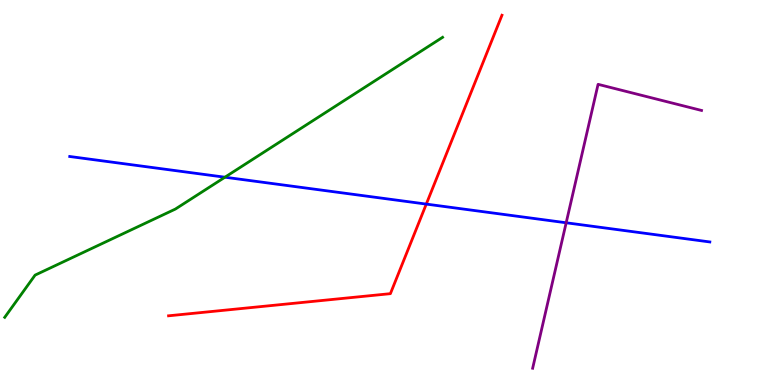[{'lines': ['blue', 'red'], 'intersections': [{'x': 5.5, 'y': 4.7}]}, {'lines': ['green', 'red'], 'intersections': []}, {'lines': ['purple', 'red'], 'intersections': []}, {'lines': ['blue', 'green'], 'intersections': [{'x': 2.9, 'y': 5.4}]}, {'lines': ['blue', 'purple'], 'intersections': [{'x': 7.31, 'y': 4.21}]}, {'lines': ['green', 'purple'], 'intersections': []}]